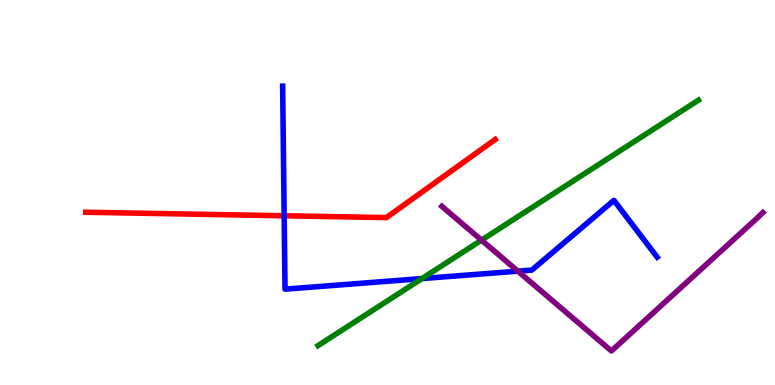[{'lines': ['blue', 'red'], 'intersections': [{'x': 3.67, 'y': 4.4}]}, {'lines': ['green', 'red'], 'intersections': []}, {'lines': ['purple', 'red'], 'intersections': []}, {'lines': ['blue', 'green'], 'intersections': [{'x': 5.44, 'y': 2.76}]}, {'lines': ['blue', 'purple'], 'intersections': [{'x': 6.68, 'y': 2.96}]}, {'lines': ['green', 'purple'], 'intersections': [{'x': 6.21, 'y': 3.76}]}]